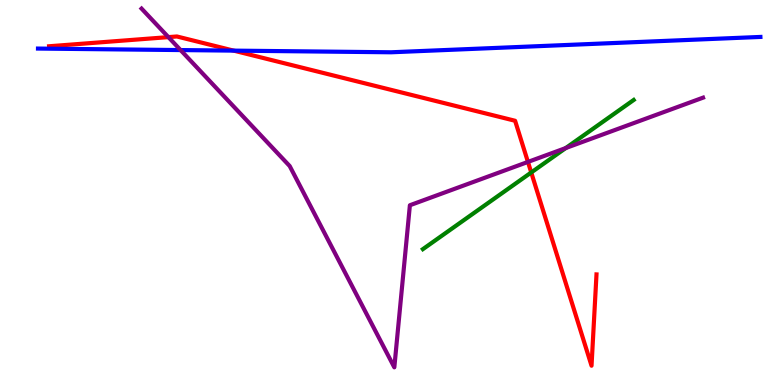[{'lines': ['blue', 'red'], 'intersections': [{'x': 3.02, 'y': 8.69}]}, {'lines': ['green', 'red'], 'intersections': [{'x': 6.85, 'y': 5.52}]}, {'lines': ['purple', 'red'], 'intersections': [{'x': 2.17, 'y': 9.04}, {'x': 6.81, 'y': 5.79}]}, {'lines': ['blue', 'green'], 'intersections': []}, {'lines': ['blue', 'purple'], 'intersections': [{'x': 2.33, 'y': 8.7}]}, {'lines': ['green', 'purple'], 'intersections': [{'x': 7.3, 'y': 6.15}]}]